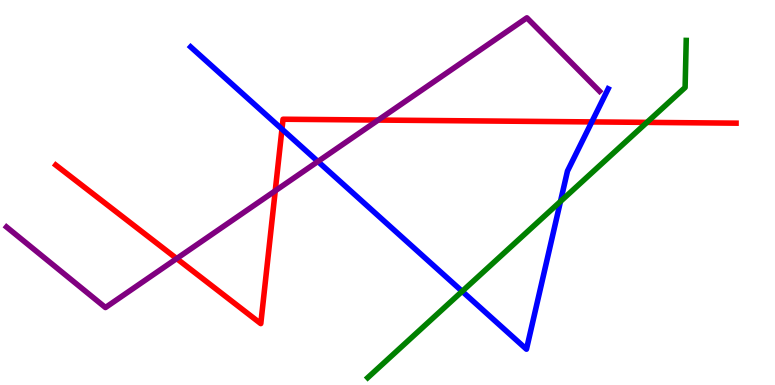[{'lines': ['blue', 'red'], 'intersections': [{'x': 3.64, 'y': 6.65}, {'x': 7.64, 'y': 6.83}]}, {'lines': ['green', 'red'], 'intersections': [{'x': 8.35, 'y': 6.82}]}, {'lines': ['purple', 'red'], 'intersections': [{'x': 2.28, 'y': 3.28}, {'x': 3.55, 'y': 5.04}, {'x': 4.88, 'y': 6.88}]}, {'lines': ['blue', 'green'], 'intersections': [{'x': 5.96, 'y': 2.43}, {'x': 7.23, 'y': 4.77}]}, {'lines': ['blue', 'purple'], 'intersections': [{'x': 4.1, 'y': 5.81}]}, {'lines': ['green', 'purple'], 'intersections': []}]